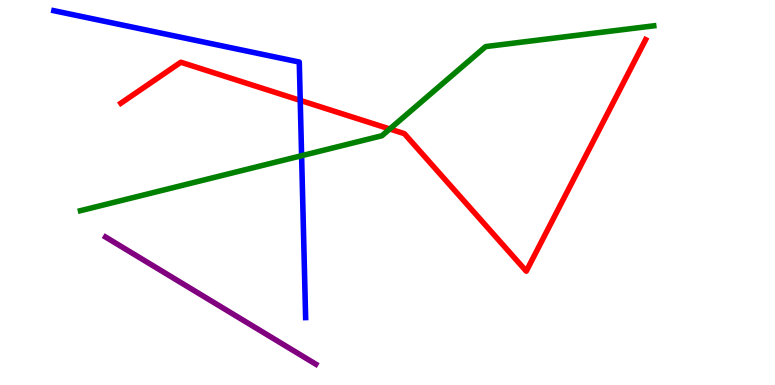[{'lines': ['blue', 'red'], 'intersections': [{'x': 3.87, 'y': 7.39}]}, {'lines': ['green', 'red'], 'intersections': [{'x': 5.03, 'y': 6.65}]}, {'lines': ['purple', 'red'], 'intersections': []}, {'lines': ['blue', 'green'], 'intersections': [{'x': 3.89, 'y': 5.96}]}, {'lines': ['blue', 'purple'], 'intersections': []}, {'lines': ['green', 'purple'], 'intersections': []}]